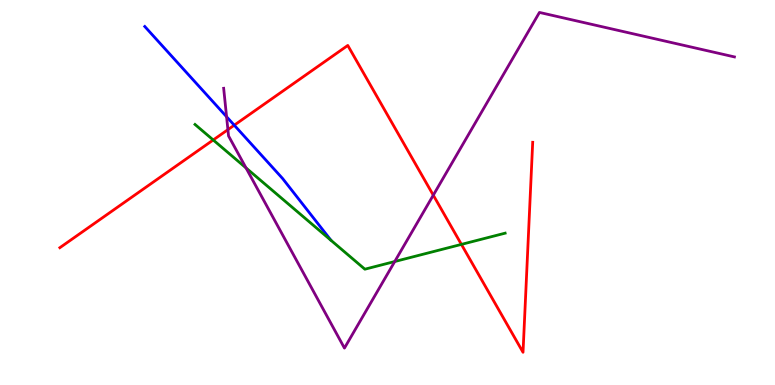[{'lines': ['blue', 'red'], 'intersections': [{'x': 3.02, 'y': 6.75}]}, {'lines': ['green', 'red'], 'intersections': [{'x': 2.75, 'y': 6.36}, {'x': 5.95, 'y': 3.65}]}, {'lines': ['purple', 'red'], 'intersections': [{'x': 2.94, 'y': 6.63}, {'x': 5.59, 'y': 4.93}]}, {'lines': ['blue', 'green'], 'intersections': []}, {'lines': ['blue', 'purple'], 'intersections': [{'x': 2.92, 'y': 6.97}]}, {'lines': ['green', 'purple'], 'intersections': [{'x': 3.17, 'y': 5.64}, {'x': 5.09, 'y': 3.21}]}]